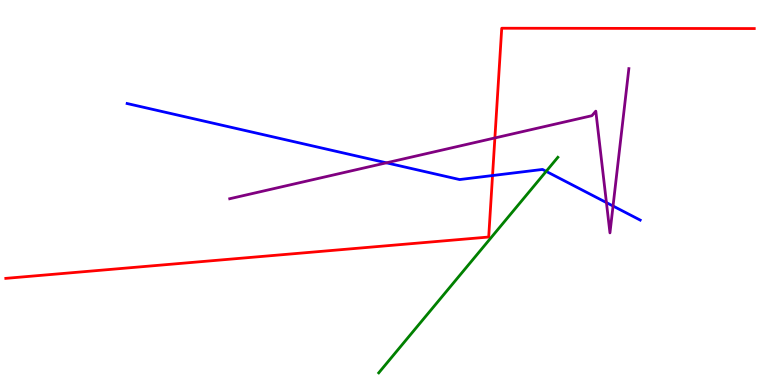[{'lines': ['blue', 'red'], 'intersections': [{'x': 6.36, 'y': 5.44}]}, {'lines': ['green', 'red'], 'intersections': []}, {'lines': ['purple', 'red'], 'intersections': [{'x': 6.39, 'y': 6.42}]}, {'lines': ['blue', 'green'], 'intersections': [{'x': 7.05, 'y': 5.55}]}, {'lines': ['blue', 'purple'], 'intersections': [{'x': 4.99, 'y': 5.77}, {'x': 7.82, 'y': 4.74}, {'x': 7.91, 'y': 4.65}]}, {'lines': ['green', 'purple'], 'intersections': []}]